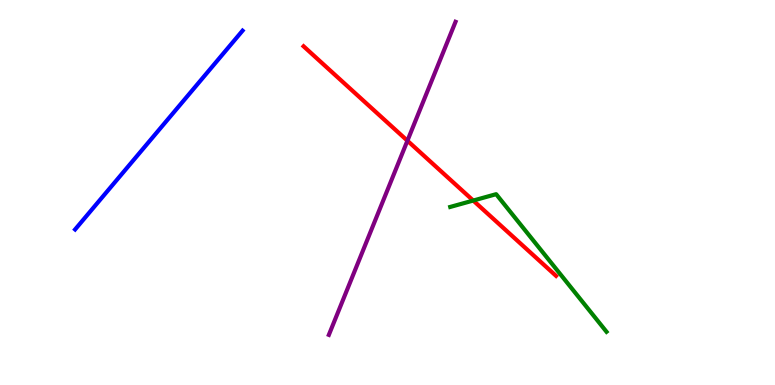[{'lines': ['blue', 'red'], 'intersections': []}, {'lines': ['green', 'red'], 'intersections': [{'x': 6.11, 'y': 4.79}]}, {'lines': ['purple', 'red'], 'intersections': [{'x': 5.26, 'y': 6.35}]}, {'lines': ['blue', 'green'], 'intersections': []}, {'lines': ['blue', 'purple'], 'intersections': []}, {'lines': ['green', 'purple'], 'intersections': []}]